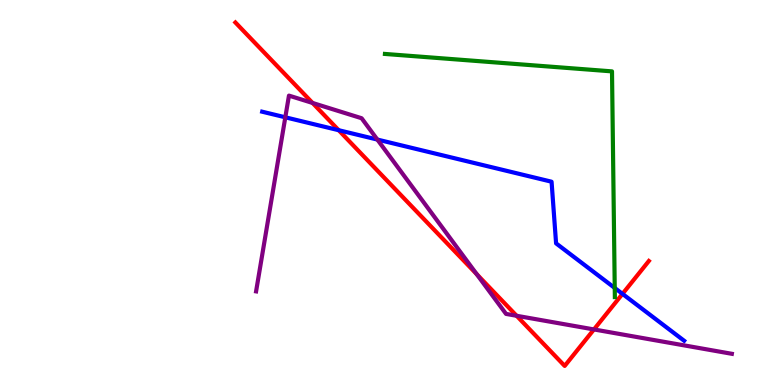[{'lines': ['blue', 'red'], 'intersections': [{'x': 4.37, 'y': 6.62}, {'x': 8.03, 'y': 2.37}]}, {'lines': ['green', 'red'], 'intersections': []}, {'lines': ['purple', 'red'], 'intersections': [{'x': 4.03, 'y': 7.33}, {'x': 6.15, 'y': 2.88}, {'x': 6.67, 'y': 1.8}, {'x': 7.66, 'y': 1.44}]}, {'lines': ['blue', 'green'], 'intersections': [{'x': 7.93, 'y': 2.52}]}, {'lines': ['blue', 'purple'], 'intersections': [{'x': 3.68, 'y': 6.95}, {'x': 4.87, 'y': 6.37}]}, {'lines': ['green', 'purple'], 'intersections': []}]